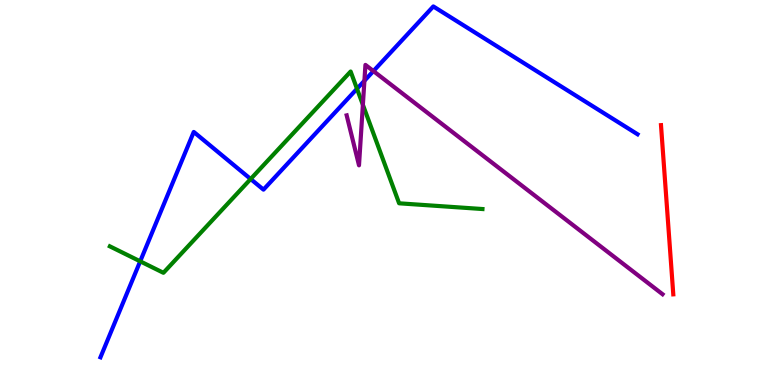[{'lines': ['blue', 'red'], 'intersections': []}, {'lines': ['green', 'red'], 'intersections': []}, {'lines': ['purple', 'red'], 'intersections': []}, {'lines': ['blue', 'green'], 'intersections': [{'x': 1.81, 'y': 3.21}, {'x': 3.23, 'y': 5.35}, {'x': 4.61, 'y': 7.69}]}, {'lines': ['blue', 'purple'], 'intersections': [{'x': 4.7, 'y': 7.9}, {'x': 4.82, 'y': 8.15}]}, {'lines': ['green', 'purple'], 'intersections': [{'x': 4.68, 'y': 7.28}]}]